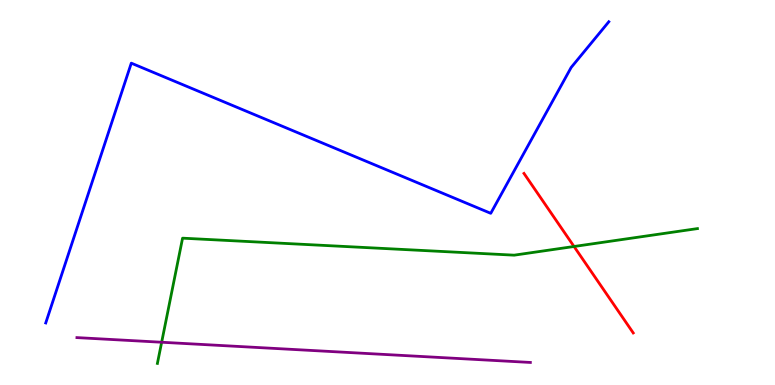[{'lines': ['blue', 'red'], 'intersections': []}, {'lines': ['green', 'red'], 'intersections': [{'x': 7.41, 'y': 3.6}]}, {'lines': ['purple', 'red'], 'intersections': []}, {'lines': ['blue', 'green'], 'intersections': []}, {'lines': ['blue', 'purple'], 'intersections': []}, {'lines': ['green', 'purple'], 'intersections': [{'x': 2.09, 'y': 1.11}]}]